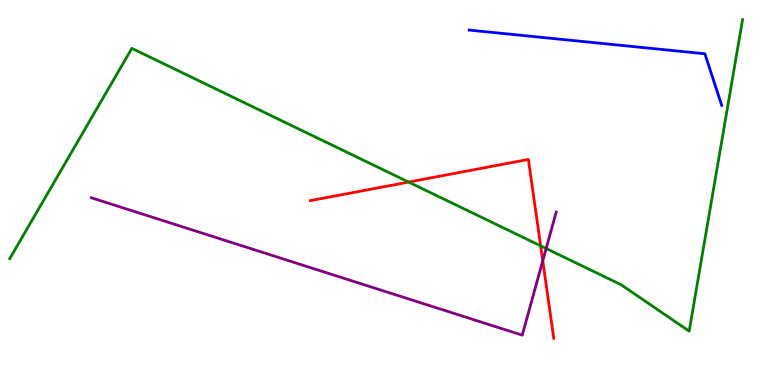[{'lines': ['blue', 'red'], 'intersections': []}, {'lines': ['green', 'red'], 'intersections': [{'x': 5.27, 'y': 5.27}, {'x': 6.98, 'y': 3.61}]}, {'lines': ['purple', 'red'], 'intersections': [{'x': 7.0, 'y': 3.23}]}, {'lines': ['blue', 'green'], 'intersections': []}, {'lines': ['blue', 'purple'], 'intersections': []}, {'lines': ['green', 'purple'], 'intersections': [{'x': 7.05, 'y': 3.55}]}]